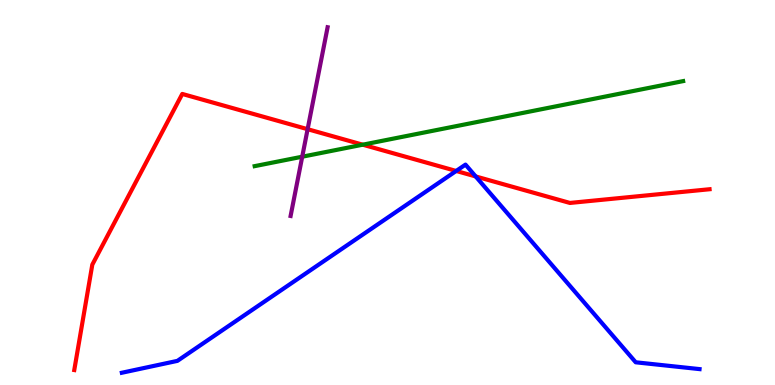[{'lines': ['blue', 'red'], 'intersections': [{'x': 5.89, 'y': 5.56}, {'x': 6.14, 'y': 5.42}]}, {'lines': ['green', 'red'], 'intersections': [{'x': 4.68, 'y': 6.24}]}, {'lines': ['purple', 'red'], 'intersections': [{'x': 3.97, 'y': 6.64}]}, {'lines': ['blue', 'green'], 'intersections': []}, {'lines': ['blue', 'purple'], 'intersections': []}, {'lines': ['green', 'purple'], 'intersections': [{'x': 3.9, 'y': 5.93}]}]